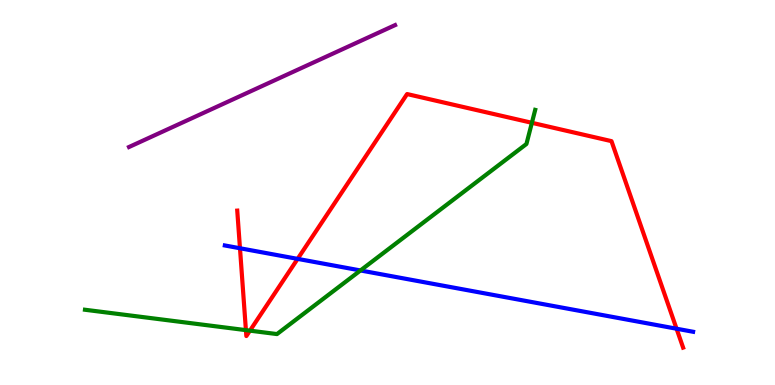[{'lines': ['blue', 'red'], 'intersections': [{'x': 3.1, 'y': 3.55}, {'x': 3.84, 'y': 3.28}, {'x': 8.73, 'y': 1.46}]}, {'lines': ['green', 'red'], 'intersections': [{'x': 3.17, 'y': 1.42}, {'x': 3.23, 'y': 1.41}, {'x': 6.86, 'y': 6.81}]}, {'lines': ['purple', 'red'], 'intersections': []}, {'lines': ['blue', 'green'], 'intersections': [{'x': 4.65, 'y': 2.98}]}, {'lines': ['blue', 'purple'], 'intersections': []}, {'lines': ['green', 'purple'], 'intersections': []}]